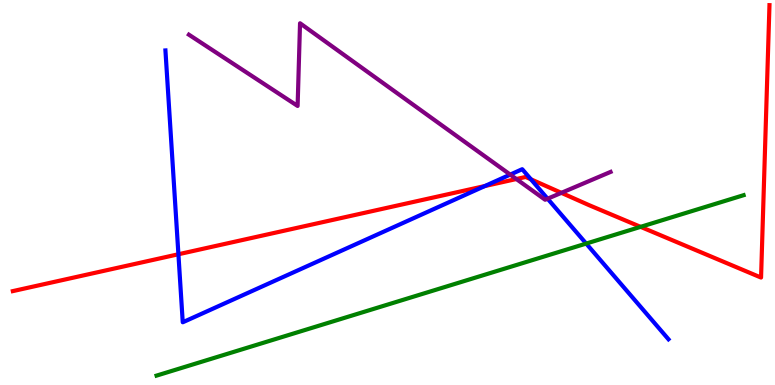[{'lines': ['blue', 'red'], 'intersections': [{'x': 2.3, 'y': 3.4}, {'x': 6.26, 'y': 5.17}, {'x': 6.85, 'y': 5.34}]}, {'lines': ['green', 'red'], 'intersections': [{'x': 8.27, 'y': 4.11}]}, {'lines': ['purple', 'red'], 'intersections': [{'x': 6.66, 'y': 5.35}, {'x': 7.24, 'y': 4.99}]}, {'lines': ['blue', 'green'], 'intersections': [{'x': 7.56, 'y': 3.67}]}, {'lines': ['blue', 'purple'], 'intersections': [{'x': 6.58, 'y': 5.46}, {'x': 7.07, 'y': 4.84}]}, {'lines': ['green', 'purple'], 'intersections': []}]